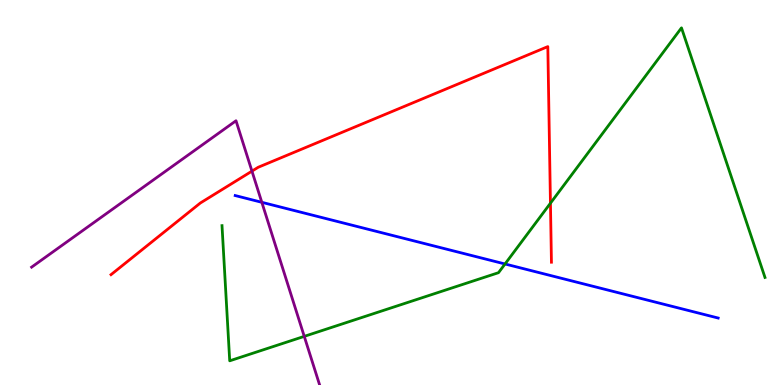[{'lines': ['blue', 'red'], 'intersections': []}, {'lines': ['green', 'red'], 'intersections': [{'x': 7.1, 'y': 4.72}]}, {'lines': ['purple', 'red'], 'intersections': [{'x': 3.25, 'y': 5.55}]}, {'lines': ['blue', 'green'], 'intersections': [{'x': 6.52, 'y': 3.14}]}, {'lines': ['blue', 'purple'], 'intersections': [{'x': 3.38, 'y': 4.75}]}, {'lines': ['green', 'purple'], 'intersections': [{'x': 3.93, 'y': 1.26}]}]